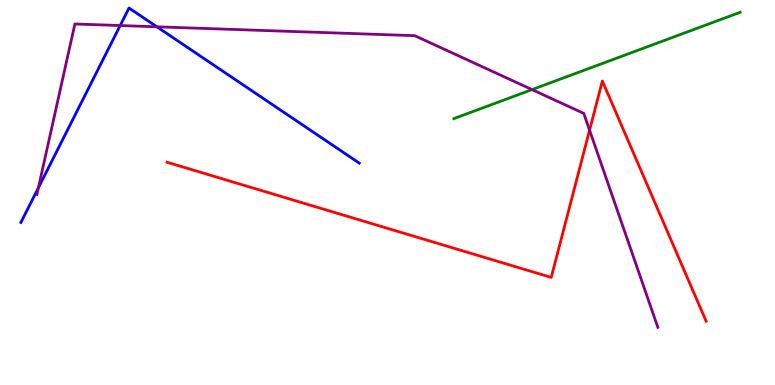[{'lines': ['blue', 'red'], 'intersections': []}, {'lines': ['green', 'red'], 'intersections': []}, {'lines': ['purple', 'red'], 'intersections': [{'x': 7.61, 'y': 6.62}]}, {'lines': ['blue', 'green'], 'intersections': []}, {'lines': ['blue', 'purple'], 'intersections': [{'x': 0.495, 'y': 5.12}, {'x': 1.55, 'y': 9.34}, {'x': 2.02, 'y': 9.3}]}, {'lines': ['green', 'purple'], 'intersections': [{'x': 6.86, 'y': 7.67}]}]